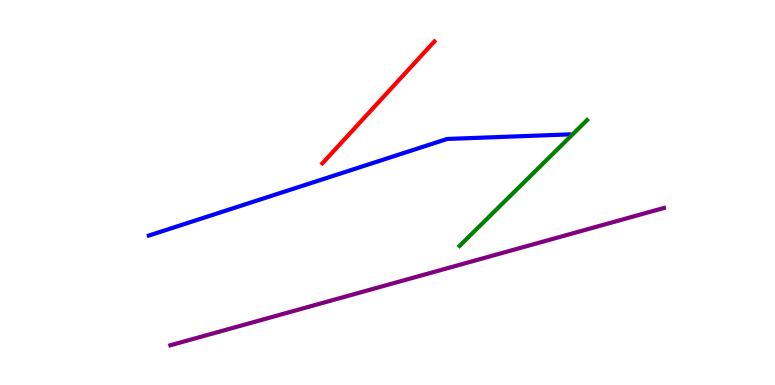[{'lines': ['blue', 'red'], 'intersections': []}, {'lines': ['green', 'red'], 'intersections': []}, {'lines': ['purple', 'red'], 'intersections': []}, {'lines': ['blue', 'green'], 'intersections': []}, {'lines': ['blue', 'purple'], 'intersections': []}, {'lines': ['green', 'purple'], 'intersections': []}]